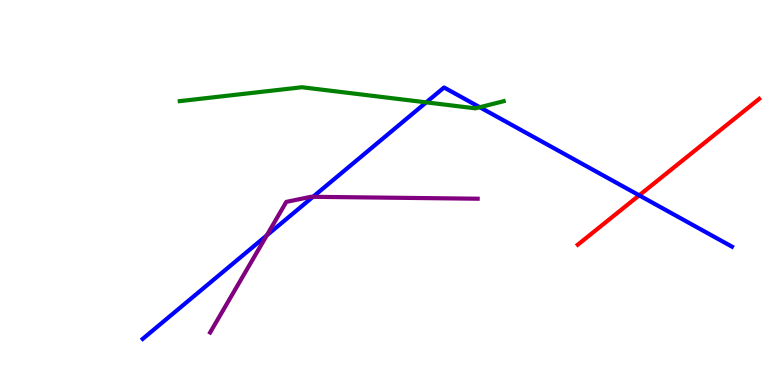[{'lines': ['blue', 'red'], 'intersections': [{'x': 8.25, 'y': 4.93}]}, {'lines': ['green', 'red'], 'intersections': []}, {'lines': ['purple', 'red'], 'intersections': []}, {'lines': ['blue', 'green'], 'intersections': [{'x': 5.5, 'y': 7.34}, {'x': 6.19, 'y': 7.21}]}, {'lines': ['blue', 'purple'], 'intersections': [{'x': 3.44, 'y': 3.89}, {'x': 4.04, 'y': 4.89}]}, {'lines': ['green', 'purple'], 'intersections': []}]